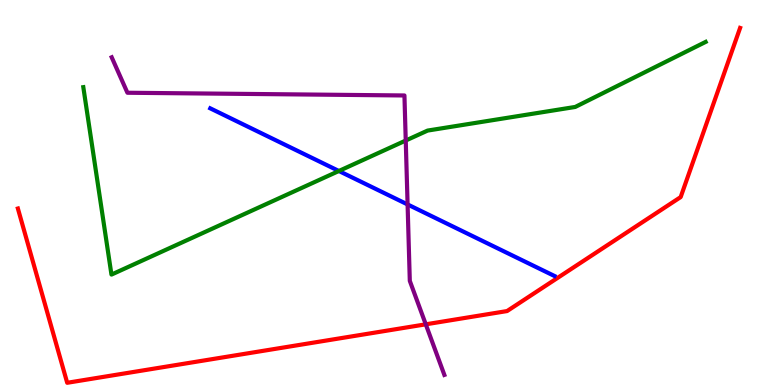[{'lines': ['blue', 'red'], 'intersections': []}, {'lines': ['green', 'red'], 'intersections': []}, {'lines': ['purple', 'red'], 'intersections': [{'x': 5.49, 'y': 1.58}]}, {'lines': ['blue', 'green'], 'intersections': [{'x': 4.37, 'y': 5.56}]}, {'lines': ['blue', 'purple'], 'intersections': [{'x': 5.26, 'y': 4.69}]}, {'lines': ['green', 'purple'], 'intersections': [{'x': 5.24, 'y': 6.35}]}]